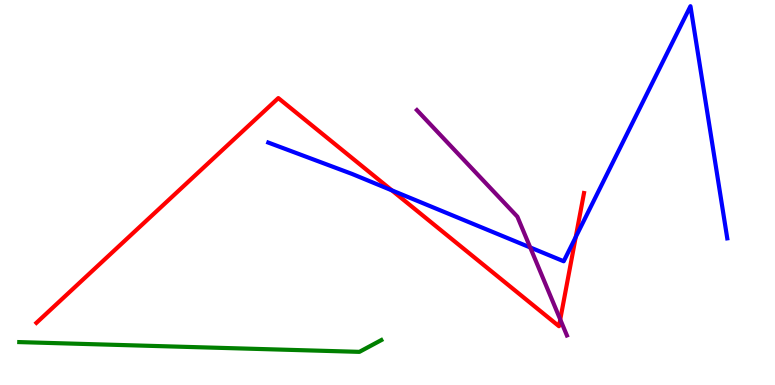[{'lines': ['blue', 'red'], 'intersections': [{'x': 5.06, 'y': 5.06}, {'x': 7.43, 'y': 3.84}]}, {'lines': ['green', 'red'], 'intersections': []}, {'lines': ['purple', 'red'], 'intersections': [{'x': 7.23, 'y': 1.7}]}, {'lines': ['blue', 'green'], 'intersections': []}, {'lines': ['blue', 'purple'], 'intersections': [{'x': 6.84, 'y': 3.57}]}, {'lines': ['green', 'purple'], 'intersections': []}]